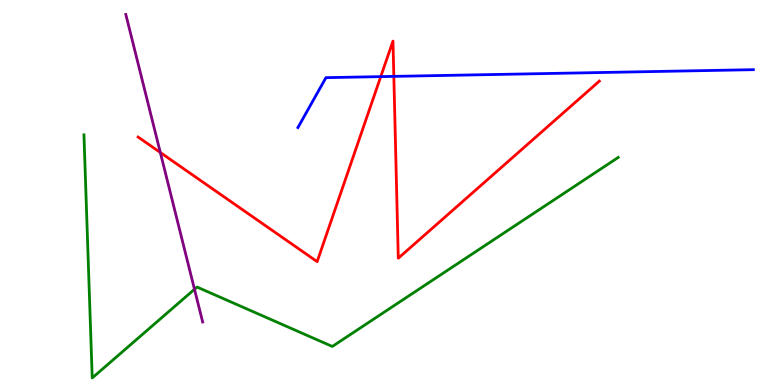[{'lines': ['blue', 'red'], 'intersections': [{'x': 4.91, 'y': 8.01}, {'x': 5.08, 'y': 8.02}]}, {'lines': ['green', 'red'], 'intersections': []}, {'lines': ['purple', 'red'], 'intersections': [{'x': 2.07, 'y': 6.04}]}, {'lines': ['blue', 'green'], 'intersections': []}, {'lines': ['blue', 'purple'], 'intersections': []}, {'lines': ['green', 'purple'], 'intersections': [{'x': 2.51, 'y': 2.49}]}]